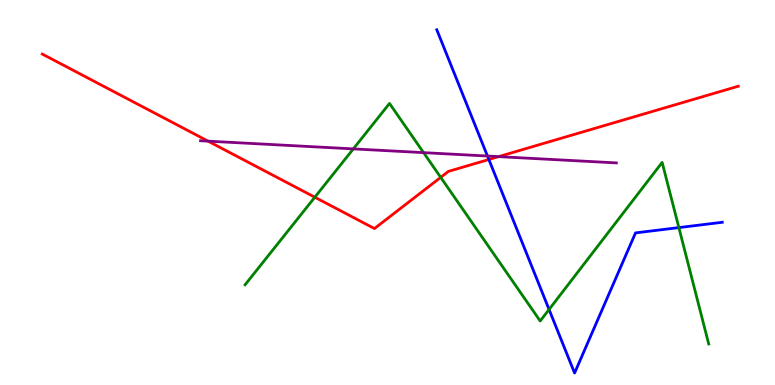[{'lines': ['blue', 'red'], 'intersections': [{'x': 6.31, 'y': 5.86}]}, {'lines': ['green', 'red'], 'intersections': [{'x': 4.06, 'y': 4.88}, {'x': 5.69, 'y': 5.39}]}, {'lines': ['purple', 'red'], 'intersections': [{'x': 2.68, 'y': 6.33}, {'x': 6.43, 'y': 5.93}]}, {'lines': ['blue', 'green'], 'intersections': [{'x': 7.08, 'y': 1.96}, {'x': 8.76, 'y': 4.09}]}, {'lines': ['blue', 'purple'], 'intersections': [{'x': 6.29, 'y': 5.95}]}, {'lines': ['green', 'purple'], 'intersections': [{'x': 4.56, 'y': 6.13}, {'x': 5.47, 'y': 6.04}]}]